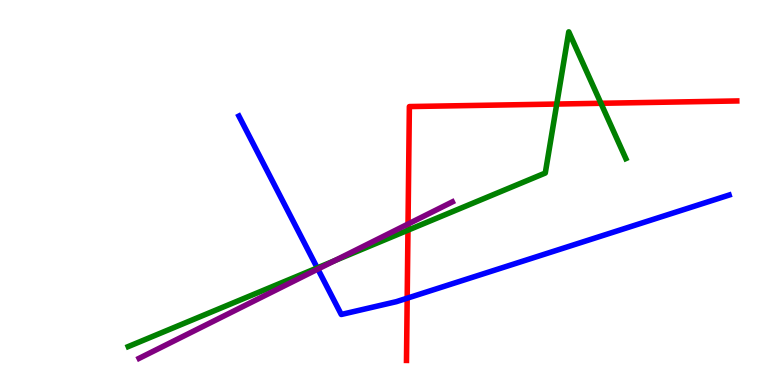[{'lines': ['blue', 'red'], 'intersections': [{'x': 5.25, 'y': 2.25}]}, {'lines': ['green', 'red'], 'intersections': [{'x': 5.26, 'y': 4.02}, {'x': 7.18, 'y': 7.3}, {'x': 7.75, 'y': 7.32}]}, {'lines': ['purple', 'red'], 'intersections': [{'x': 5.26, 'y': 4.18}]}, {'lines': ['blue', 'green'], 'intersections': [{'x': 4.09, 'y': 3.04}]}, {'lines': ['blue', 'purple'], 'intersections': [{'x': 4.1, 'y': 3.01}]}, {'lines': ['green', 'purple'], 'intersections': [{'x': 4.32, 'y': 3.23}]}]